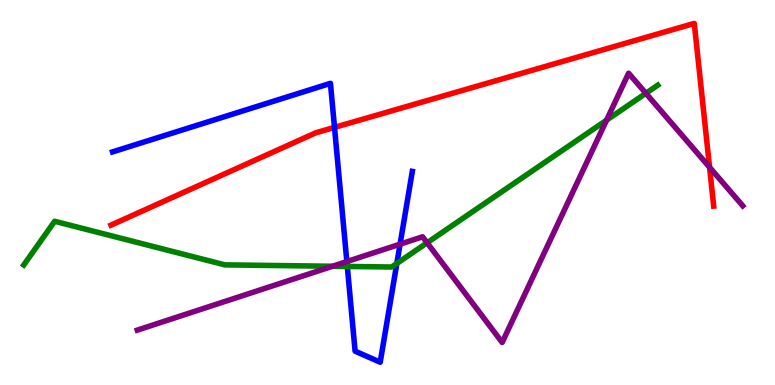[{'lines': ['blue', 'red'], 'intersections': [{'x': 4.32, 'y': 6.69}]}, {'lines': ['green', 'red'], 'intersections': []}, {'lines': ['purple', 'red'], 'intersections': [{'x': 9.16, 'y': 5.66}]}, {'lines': ['blue', 'green'], 'intersections': [{'x': 4.48, 'y': 3.08}, {'x': 5.12, 'y': 3.16}]}, {'lines': ['blue', 'purple'], 'intersections': [{'x': 4.48, 'y': 3.21}, {'x': 5.16, 'y': 3.66}]}, {'lines': ['green', 'purple'], 'intersections': [{'x': 4.29, 'y': 3.08}, {'x': 5.51, 'y': 3.69}, {'x': 7.83, 'y': 6.88}, {'x': 8.33, 'y': 7.58}]}]